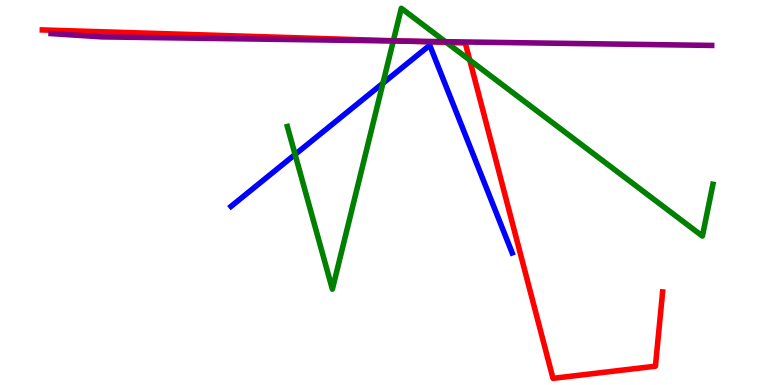[{'lines': ['blue', 'red'], 'intersections': []}, {'lines': ['green', 'red'], 'intersections': [{'x': 5.08, 'y': 8.94}, {'x': 5.76, 'y': 8.9}, {'x': 6.06, 'y': 8.44}]}, {'lines': ['purple', 'red'], 'intersections': [{'x': 5.24, 'y': 8.93}]}, {'lines': ['blue', 'green'], 'intersections': [{'x': 3.81, 'y': 5.99}, {'x': 4.94, 'y': 7.84}]}, {'lines': ['blue', 'purple'], 'intersections': []}, {'lines': ['green', 'purple'], 'intersections': [{'x': 5.07, 'y': 8.94}, {'x': 5.75, 'y': 8.92}]}]